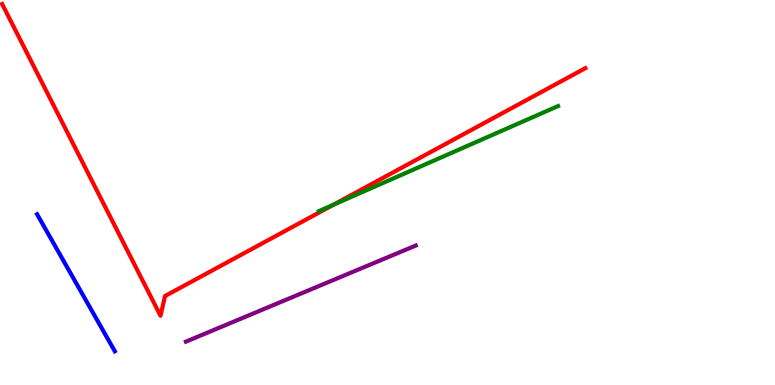[{'lines': ['blue', 'red'], 'intersections': []}, {'lines': ['green', 'red'], 'intersections': [{'x': 4.3, 'y': 4.68}]}, {'lines': ['purple', 'red'], 'intersections': []}, {'lines': ['blue', 'green'], 'intersections': []}, {'lines': ['blue', 'purple'], 'intersections': []}, {'lines': ['green', 'purple'], 'intersections': []}]